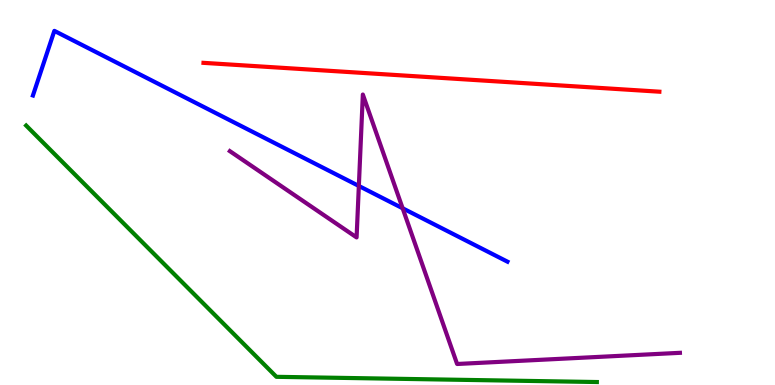[{'lines': ['blue', 'red'], 'intersections': []}, {'lines': ['green', 'red'], 'intersections': []}, {'lines': ['purple', 'red'], 'intersections': []}, {'lines': ['blue', 'green'], 'intersections': []}, {'lines': ['blue', 'purple'], 'intersections': [{'x': 4.63, 'y': 5.17}, {'x': 5.2, 'y': 4.59}]}, {'lines': ['green', 'purple'], 'intersections': []}]